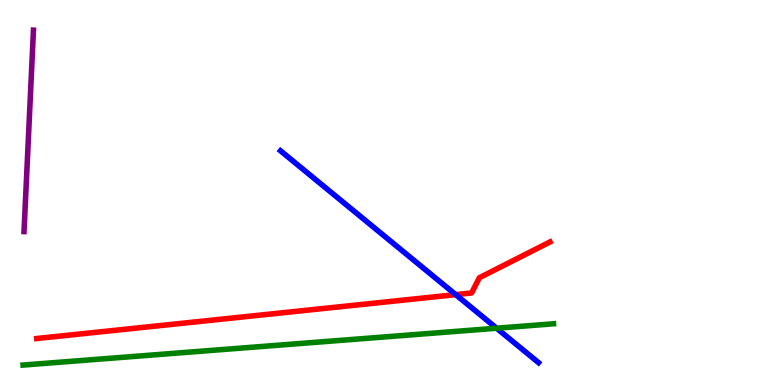[{'lines': ['blue', 'red'], 'intersections': [{'x': 5.88, 'y': 2.35}]}, {'lines': ['green', 'red'], 'intersections': []}, {'lines': ['purple', 'red'], 'intersections': []}, {'lines': ['blue', 'green'], 'intersections': [{'x': 6.41, 'y': 1.47}]}, {'lines': ['blue', 'purple'], 'intersections': []}, {'lines': ['green', 'purple'], 'intersections': []}]